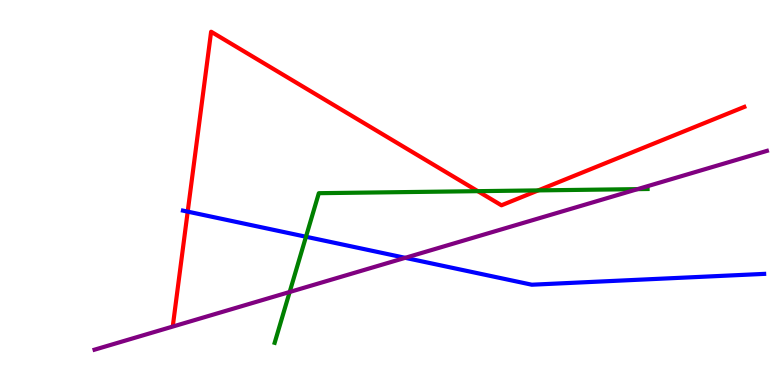[{'lines': ['blue', 'red'], 'intersections': [{'x': 2.42, 'y': 4.5}]}, {'lines': ['green', 'red'], 'intersections': [{'x': 6.17, 'y': 5.03}, {'x': 6.94, 'y': 5.05}]}, {'lines': ['purple', 'red'], 'intersections': []}, {'lines': ['blue', 'green'], 'intersections': [{'x': 3.95, 'y': 3.85}]}, {'lines': ['blue', 'purple'], 'intersections': [{'x': 5.23, 'y': 3.3}]}, {'lines': ['green', 'purple'], 'intersections': [{'x': 3.74, 'y': 2.42}, {'x': 8.23, 'y': 5.09}]}]